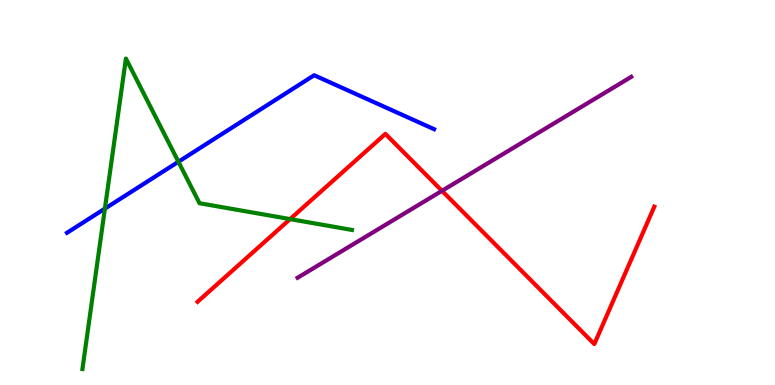[{'lines': ['blue', 'red'], 'intersections': []}, {'lines': ['green', 'red'], 'intersections': [{'x': 3.74, 'y': 4.31}]}, {'lines': ['purple', 'red'], 'intersections': [{'x': 5.7, 'y': 5.04}]}, {'lines': ['blue', 'green'], 'intersections': [{'x': 1.35, 'y': 4.58}, {'x': 2.3, 'y': 5.8}]}, {'lines': ['blue', 'purple'], 'intersections': []}, {'lines': ['green', 'purple'], 'intersections': []}]